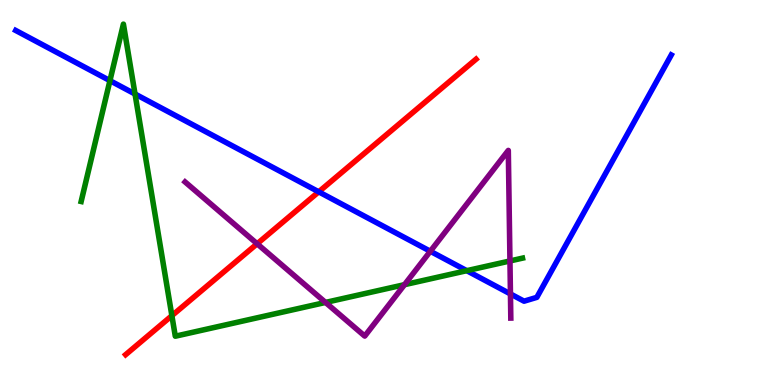[{'lines': ['blue', 'red'], 'intersections': [{'x': 4.11, 'y': 5.02}]}, {'lines': ['green', 'red'], 'intersections': [{'x': 2.22, 'y': 1.8}]}, {'lines': ['purple', 'red'], 'intersections': [{'x': 3.32, 'y': 3.67}]}, {'lines': ['blue', 'green'], 'intersections': [{'x': 1.42, 'y': 7.91}, {'x': 1.74, 'y': 7.56}, {'x': 6.02, 'y': 2.97}]}, {'lines': ['blue', 'purple'], 'intersections': [{'x': 5.55, 'y': 3.47}, {'x': 6.59, 'y': 2.37}]}, {'lines': ['green', 'purple'], 'intersections': [{'x': 4.2, 'y': 2.14}, {'x': 5.22, 'y': 2.61}, {'x': 6.58, 'y': 3.22}]}]